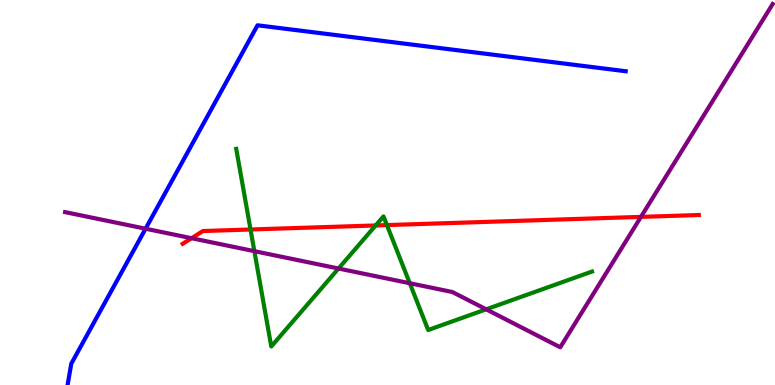[{'lines': ['blue', 'red'], 'intersections': []}, {'lines': ['green', 'red'], 'intersections': [{'x': 3.23, 'y': 4.04}, {'x': 4.85, 'y': 4.14}, {'x': 4.99, 'y': 4.15}]}, {'lines': ['purple', 'red'], 'intersections': [{'x': 2.47, 'y': 3.81}, {'x': 8.27, 'y': 4.37}]}, {'lines': ['blue', 'green'], 'intersections': []}, {'lines': ['blue', 'purple'], 'intersections': [{'x': 1.88, 'y': 4.06}]}, {'lines': ['green', 'purple'], 'intersections': [{'x': 3.28, 'y': 3.48}, {'x': 4.37, 'y': 3.03}, {'x': 5.29, 'y': 2.64}, {'x': 6.27, 'y': 1.97}]}]